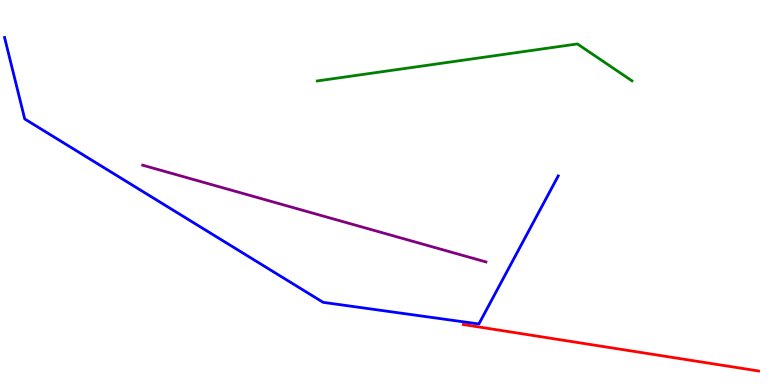[{'lines': ['blue', 'red'], 'intersections': []}, {'lines': ['green', 'red'], 'intersections': []}, {'lines': ['purple', 'red'], 'intersections': []}, {'lines': ['blue', 'green'], 'intersections': []}, {'lines': ['blue', 'purple'], 'intersections': []}, {'lines': ['green', 'purple'], 'intersections': []}]